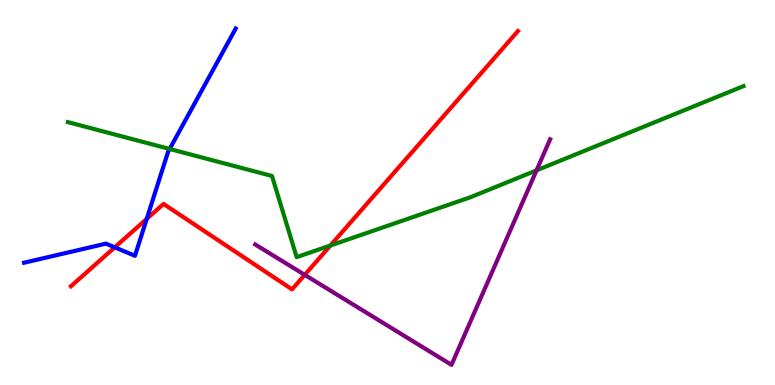[{'lines': ['blue', 'red'], 'intersections': [{'x': 1.48, 'y': 3.58}, {'x': 1.89, 'y': 4.31}]}, {'lines': ['green', 'red'], 'intersections': [{'x': 4.26, 'y': 3.62}]}, {'lines': ['purple', 'red'], 'intersections': [{'x': 3.93, 'y': 2.86}]}, {'lines': ['blue', 'green'], 'intersections': [{'x': 2.19, 'y': 6.13}]}, {'lines': ['blue', 'purple'], 'intersections': []}, {'lines': ['green', 'purple'], 'intersections': [{'x': 6.92, 'y': 5.58}]}]